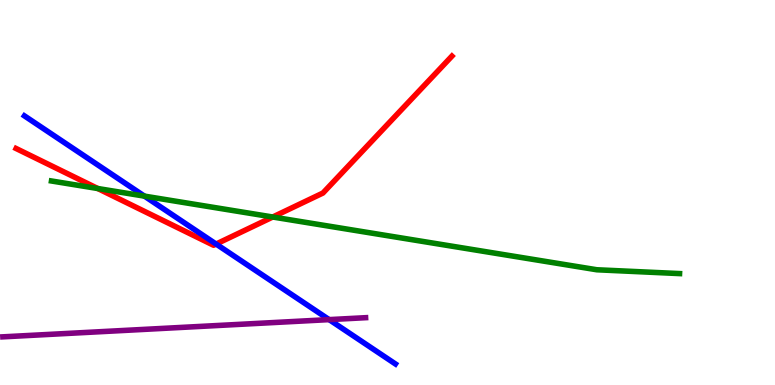[{'lines': ['blue', 'red'], 'intersections': [{'x': 2.79, 'y': 3.66}]}, {'lines': ['green', 'red'], 'intersections': [{'x': 1.26, 'y': 5.1}, {'x': 3.52, 'y': 4.36}]}, {'lines': ['purple', 'red'], 'intersections': []}, {'lines': ['blue', 'green'], 'intersections': [{'x': 1.86, 'y': 4.91}]}, {'lines': ['blue', 'purple'], 'intersections': [{'x': 4.25, 'y': 1.7}]}, {'lines': ['green', 'purple'], 'intersections': []}]